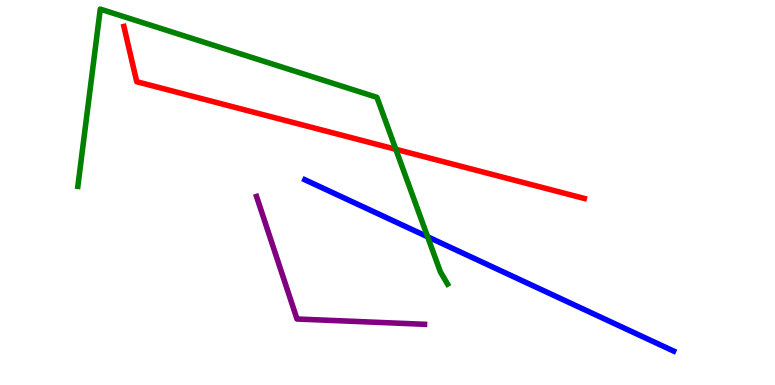[{'lines': ['blue', 'red'], 'intersections': []}, {'lines': ['green', 'red'], 'intersections': [{'x': 5.11, 'y': 6.12}]}, {'lines': ['purple', 'red'], 'intersections': []}, {'lines': ['blue', 'green'], 'intersections': [{'x': 5.52, 'y': 3.85}]}, {'lines': ['blue', 'purple'], 'intersections': []}, {'lines': ['green', 'purple'], 'intersections': []}]